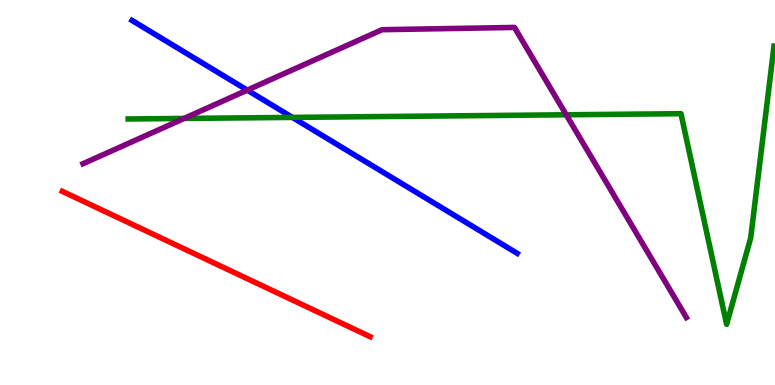[{'lines': ['blue', 'red'], 'intersections': []}, {'lines': ['green', 'red'], 'intersections': []}, {'lines': ['purple', 'red'], 'intersections': []}, {'lines': ['blue', 'green'], 'intersections': [{'x': 3.77, 'y': 6.95}]}, {'lines': ['blue', 'purple'], 'intersections': [{'x': 3.19, 'y': 7.66}]}, {'lines': ['green', 'purple'], 'intersections': [{'x': 2.38, 'y': 6.92}, {'x': 7.31, 'y': 7.02}]}]